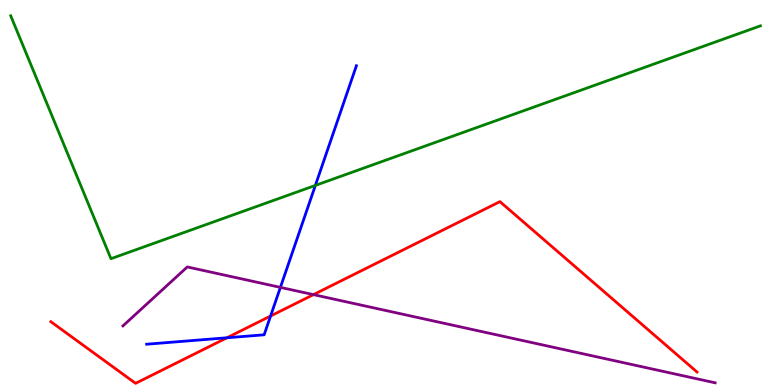[{'lines': ['blue', 'red'], 'intersections': [{'x': 2.93, 'y': 1.23}, {'x': 3.49, 'y': 1.79}]}, {'lines': ['green', 'red'], 'intersections': []}, {'lines': ['purple', 'red'], 'intersections': [{'x': 4.04, 'y': 2.35}]}, {'lines': ['blue', 'green'], 'intersections': [{'x': 4.07, 'y': 5.18}]}, {'lines': ['blue', 'purple'], 'intersections': [{'x': 3.62, 'y': 2.54}]}, {'lines': ['green', 'purple'], 'intersections': []}]